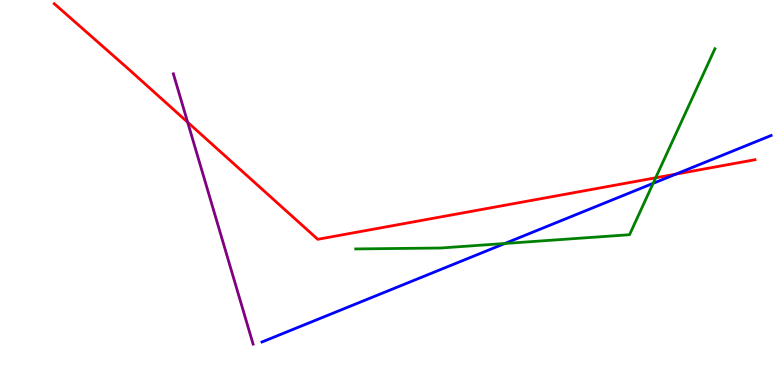[{'lines': ['blue', 'red'], 'intersections': [{'x': 8.72, 'y': 5.48}]}, {'lines': ['green', 'red'], 'intersections': [{'x': 8.46, 'y': 5.38}]}, {'lines': ['purple', 'red'], 'intersections': [{'x': 2.42, 'y': 6.83}]}, {'lines': ['blue', 'green'], 'intersections': [{'x': 6.51, 'y': 3.68}, {'x': 8.43, 'y': 5.24}]}, {'lines': ['blue', 'purple'], 'intersections': []}, {'lines': ['green', 'purple'], 'intersections': []}]